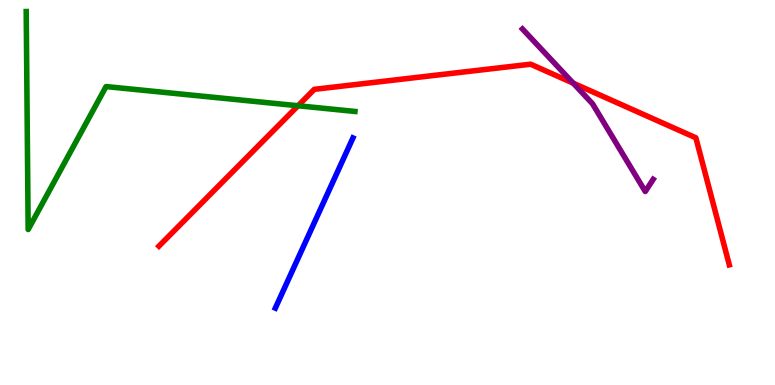[{'lines': ['blue', 'red'], 'intersections': []}, {'lines': ['green', 'red'], 'intersections': [{'x': 3.85, 'y': 7.25}]}, {'lines': ['purple', 'red'], 'intersections': [{'x': 7.4, 'y': 7.84}]}, {'lines': ['blue', 'green'], 'intersections': []}, {'lines': ['blue', 'purple'], 'intersections': []}, {'lines': ['green', 'purple'], 'intersections': []}]